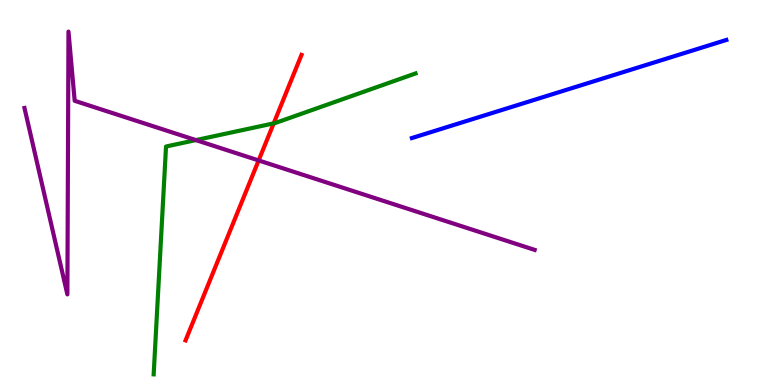[{'lines': ['blue', 'red'], 'intersections': []}, {'lines': ['green', 'red'], 'intersections': [{'x': 3.53, 'y': 6.8}]}, {'lines': ['purple', 'red'], 'intersections': [{'x': 3.34, 'y': 5.83}]}, {'lines': ['blue', 'green'], 'intersections': []}, {'lines': ['blue', 'purple'], 'intersections': []}, {'lines': ['green', 'purple'], 'intersections': [{'x': 2.53, 'y': 6.36}]}]